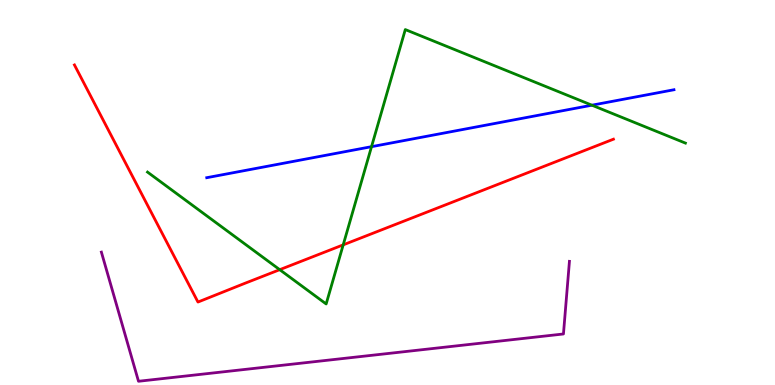[{'lines': ['blue', 'red'], 'intersections': []}, {'lines': ['green', 'red'], 'intersections': [{'x': 3.61, 'y': 3.0}, {'x': 4.43, 'y': 3.64}]}, {'lines': ['purple', 'red'], 'intersections': []}, {'lines': ['blue', 'green'], 'intersections': [{'x': 4.79, 'y': 6.19}, {'x': 7.64, 'y': 7.27}]}, {'lines': ['blue', 'purple'], 'intersections': []}, {'lines': ['green', 'purple'], 'intersections': []}]